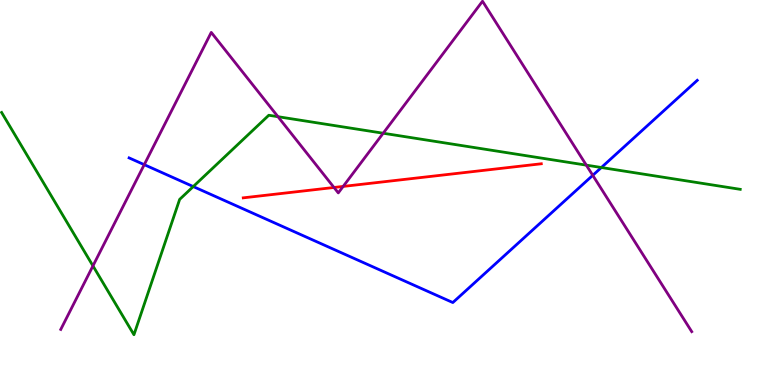[{'lines': ['blue', 'red'], 'intersections': []}, {'lines': ['green', 'red'], 'intersections': []}, {'lines': ['purple', 'red'], 'intersections': [{'x': 4.31, 'y': 5.13}, {'x': 4.43, 'y': 5.16}]}, {'lines': ['blue', 'green'], 'intersections': [{'x': 2.49, 'y': 5.15}, {'x': 7.76, 'y': 5.65}]}, {'lines': ['blue', 'purple'], 'intersections': [{'x': 1.86, 'y': 5.72}, {'x': 7.65, 'y': 5.45}]}, {'lines': ['green', 'purple'], 'intersections': [{'x': 1.2, 'y': 3.09}, {'x': 3.59, 'y': 6.97}, {'x': 4.94, 'y': 6.54}, {'x': 7.57, 'y': 5.71}]}]